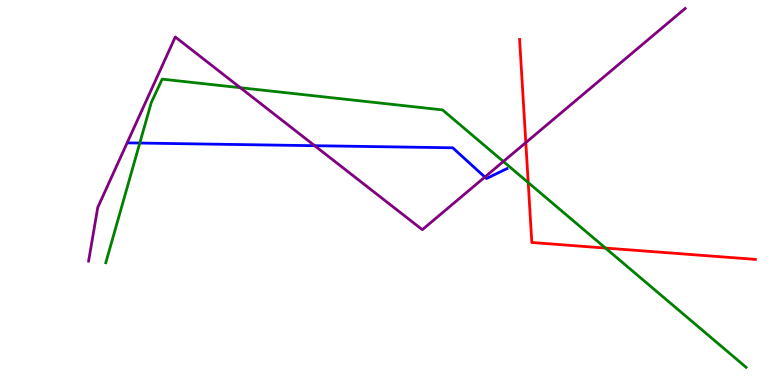[{'lines': ['blue', 'red'], 'intersections': []}, {'lines': ['green', 'red'], 'intersections': [{'x': 6.82, 'y': 5.26}, {'x': 7.81, 'y': 3.56}]}, {'lines': ['purple', 'red'], 'intersections': [{'x': 6.78, 'y': 6.3}]}, {'lines': ['blue', 'green'], 'intersections': [{'x': 1.8, 'y': 6.28}]}, {'lines': ['blue', 'purple'], 'intersections': [{'x': 4.06, 'y': 6.22}, {'x': 6.26, 'y': 5.4}]}, {'lines': ['green', 'purple'], 'intersections': [{'x': 3.1, 'y': 7.72}, {'x': 6.49, 'y': 5.81}]}]